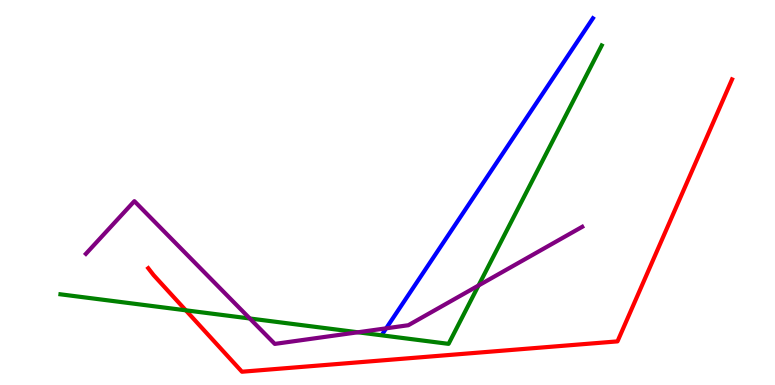[{'lines': ['blue', 'red'], 'intersections': []}, {'lines': ['green', 'red'], 'intersections': [{'x': 2.4, 'y': 1.94}]}, {'lines': ['purple', 'red'], 'intersections': []}, {'lines': ['blue', 'green'], 'intersections': []}, {'lines': ['blue', 'purple'], 'intersections': [{'x': 4.98, 'y': 1.47}]}, {'lines': ['green', 'purple'], 'intersections': [{'x': 3.22, 'y': 1.73}, {'x': 4.62, 'y': 1.37}, {'x': 6.17, 'y': 2.58}]}]